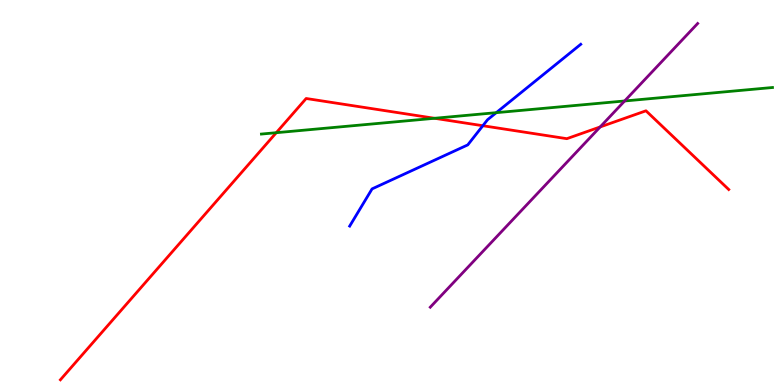[{'lines': ['blue', 'red'], 'intersections': [{'x': 6.23, 'y': 6.73}]}, {'lines': ['green', 'red'], 'intersections': [{'x': 3.56, 'y': 6.55}, {'x': 5.61, 'y': 6.93}]}, {'lines': ['purple', 'red'], 'intersections': [{'x': 7.74, 'y': 6.7}]}, {'lines': ['blue', 'green'], 'intersections': [{'x': 6.4, 'y': 7.07}]}, {'lines': ['blue', 'purple'], 'intersections': []}, {'lines': ['green', 'purple'], 'intersections': [{'x': 8.06, 'y': 7.38}]}]